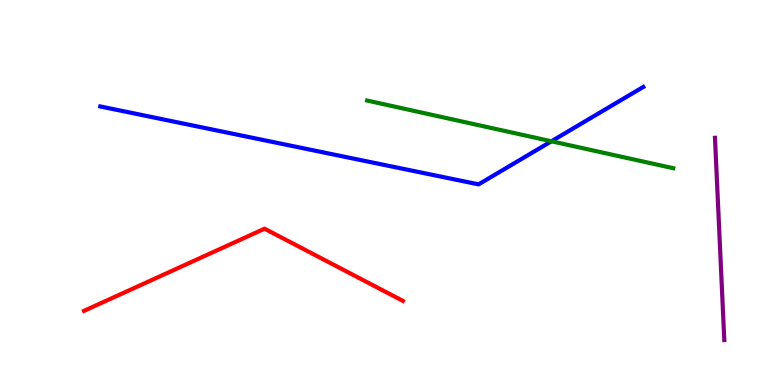[{'lines': ['blue', 'red'], 'intersections': []}, {'lines': ['green', 'red'], 'intersections': []}, {'lines': ['purple', 'red'], 'intersections': []}, {'lines': ['blue', 'green'], 'intersections': [{'x': 7.12, 'y': 6.33}]}, {'lines': ['blue', 'purple'], 'intersections': []}, {'lines': ['green', 'purple'], 'intersections': []}]